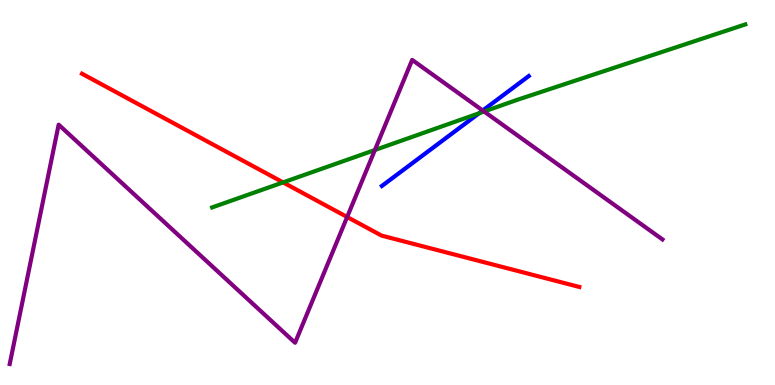[{'lines': ['blue', 'red'], 'intersections': []}, {'lines': ['green', 'red'], 'intersections': [{'x': 3.65, 'y': 5.26}]}, {'lines': ['purple', 'red'], 'intersections': [{'x': 4.48, 'y': 4.36}]}, {'lines': ['blue', 'green'], 'intersections': [{'x': 6.18, 'y': 7.06}]}, {'lines': ['blue', 'purple'], 'intersections': [{'x': 6.23, 'y': 7.13}]}, {'lines': ['green', 'purple'], 'intersections': [{'x': 4.84, 'y': 6.1}, {'x': 6.25, 'y': 7.1}]}]